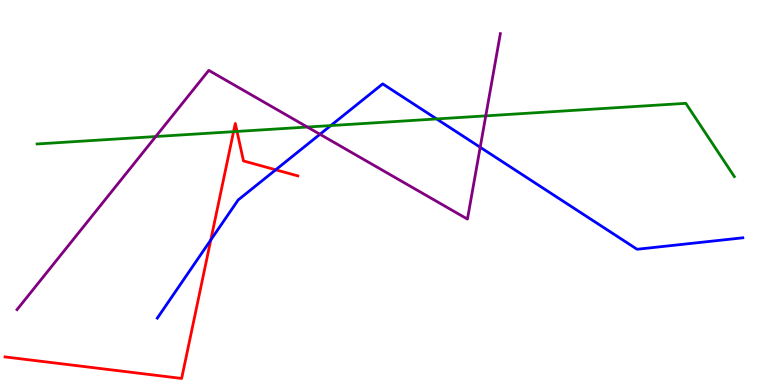[{'lines': ['blue', 'red'], 'intersections': [{'x': 2.72, 'y': 3.77}, {'x': 3.56, 'y': 5.59}]}, {'lines': ['green', 'red'], 'intersections': [{'x': 3.01, 'y': 6.58}, {'x': 3.06, 'y': 6.59}]}, {'lines': ['purple', 'red'], 'intersections': []}, {'lines': ['blue', 'green'], 'intersections': [{'x': 4.27, 'y': 6.74}, {'x': 5.63, 'y': 6.91}]}, {'lines': ['blue', 'purple'], 'intersections': [{'x': 4.13, 'y': 6.51}, {'x': 6.2, 'y': 6.17}]}, {'lines': ['green', 'purple'], 'intersections': [{'x': 2.01, 'y': 6.45}, {'x': 3.97, 'y': 6.7}, {'x': 6.27, 'y': 6.99}]}]